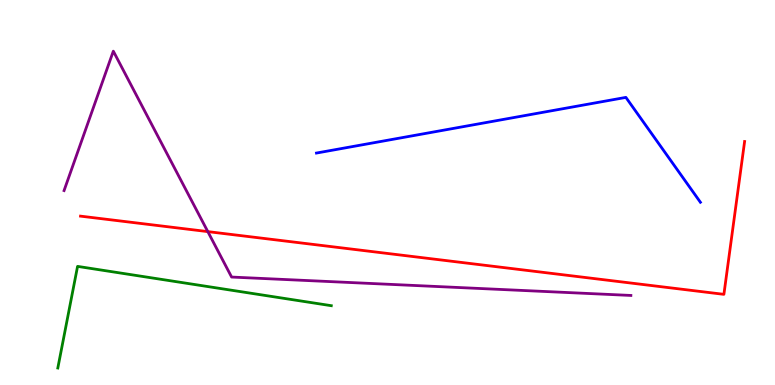[{'lines': ['blue', 'red'], 'intersections': []}, {'lines': ['green', 'red'], 'intersections': []}, {'lines': ['purple', 'red'], 'intersections': [{'x': 2.68, 'y': 3.98}]}, {'lines': ['blue', 'green'], 'intersections': []}, {'lines': ['blue', 'purple'], 'intersections': []}, {'lines': ['green', 'purple'], 'intersections': []}]